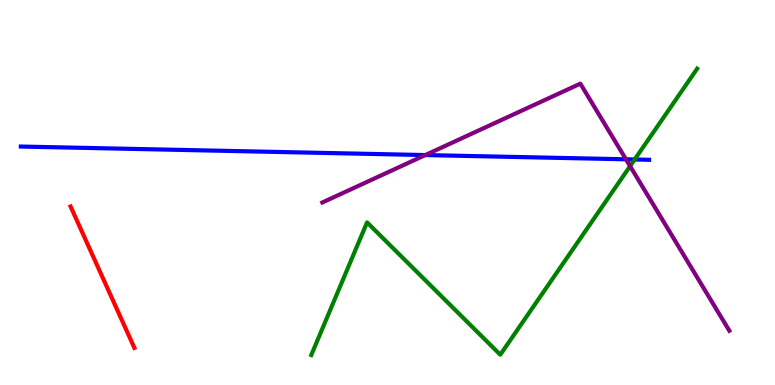[{'lines': ['blue', 'red'], 'intersections': []}, {'lines': ['green', 'red'], 'intersections': []}, {'lines': ['purple', 'red'], 'intersections': []}, {'lines': ['blue', 'green'], 'intersections': [{'x': 8.19, 'y': 5.86}]}, {'lines': ['blue', 'purple'], 'intersections': [{'x': 5.49, 'y': 5.97}, {'x': 8.08, 'y': 5.86}]}, {'lines': ['green', 'purple'], 'intersections': [{'x': 8.13, 'y': 5.68}]}]